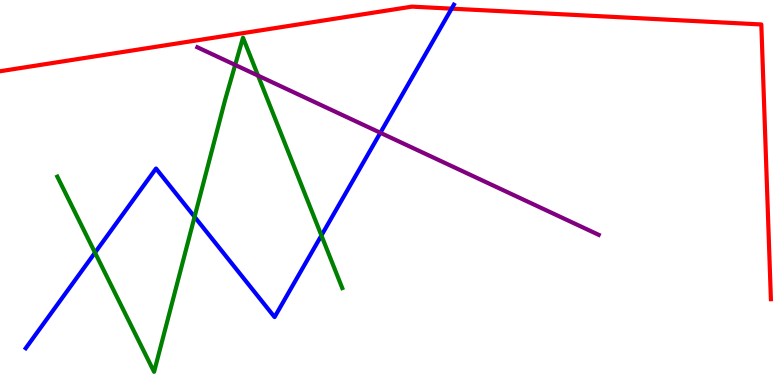[{'lines': ['blue', 'red'], 'intersections': [{'x': 5.83, 'y': 9.78}]}, {'lines': ['green', 'red'], 'intersections': []}, {'lines': ['purple', 'red'], 'intersections': []}, {'lines': ['blue', 'green'], 'intersections': [{'x': 1.23, 'y': 3.44}, {'x': 2.51, 'y': 4.37}, {'x': 4.15, 'y': 3.88}]}, {'lines': ['blue', 'purple'], 'intersections': [{'x': 4.91, 'y': 6.55}]}, {'lines': ['green', 'purple'], 'intersections': [{'x': 3.03, 'y': 8.31}, {'x': 3.33, 'y': 8.04}]}]